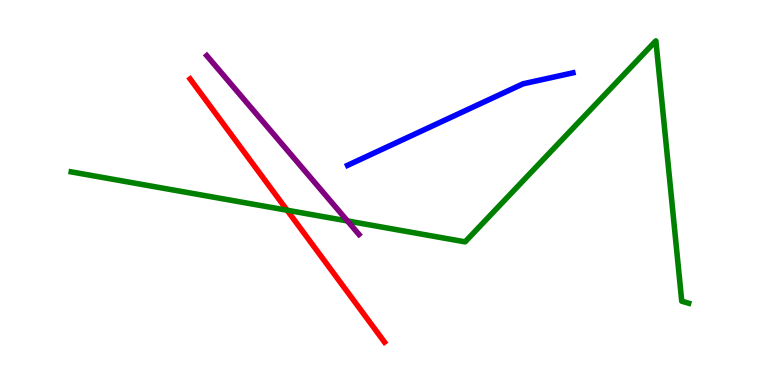[{'lines': ['blue', 'red'], 'intersections': []}, {'lines': ['green', 'red'], 'intersections': [{'x': 3.7, 'y': 4.54}]}, {'lines': ['purple', 'red'], 'intersections': []}, {'lines': ['blue', 'green'], 'intersections': []}, {'lines': ['blue', 'purple'], 'intersections': []}, {'lines': ['green', 'purple'], 'intersections': [{'x': 4.48, 'y': 4.26}]}]